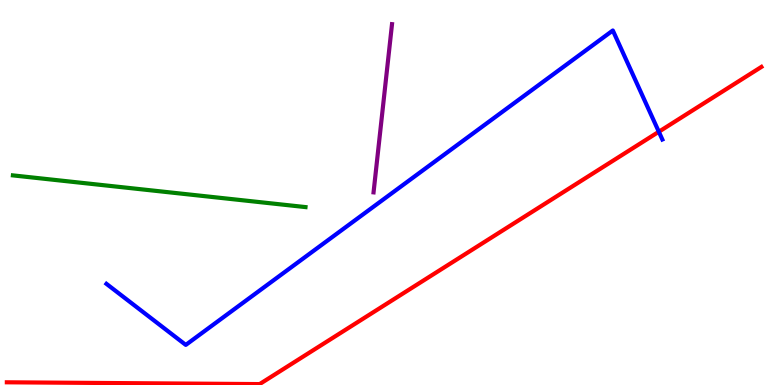[{'lines': ['blue', 'red'], 'intersections': [{'x': 8.5, 'y': 6.58}]}, {'lines': ['green', 'red'], 'intersections': []}, {'lines': ['purple', 'red'], 'intersections': []}, {'lines': ['blue', 'green'], 'intersections': []}, {'lines': ['blue', 'purple'], 'intersections': []}, {'lines': ['green', 'purple'], 'intersections': []}]